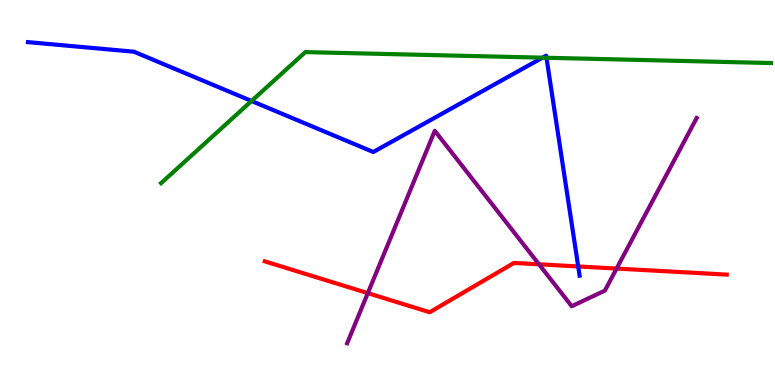[{'lines': ['blue', 'red'], 'intersections': [{'x': 7.46, 'y': 3.08}]}, {'lines': ['green', 'red'], 'intersections': []}, {'lines': ['purple', 'red'], 'intersections': [{'x': 4.75, 'y': 2.39}, {'x': 6.95, 'y': 3.14}, {'x': 7.96, 'y': 3.02}]}, {'lines': ['blue', 'green'], 'intersections': [{'x': 3.25, 'y': 7.38}, {'x': 7.0, 'y': 8.5}, {'x': 7.05, 'y': 8.5}]}, {'lines': ['blue', 'purple'], 'intersections': []}, {'lines': ['green', 'purple'], 'intersections': []}]